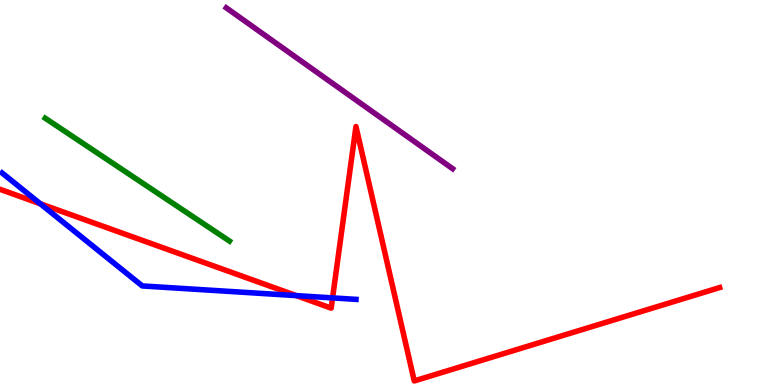[{'lines': ['blue', 'red'], 'intersections': [{'x': 0.52, 'y': 4.71}, {'x': 3.82, 'y': 2.32}, {'x': 4.29, 'y': 2.26}]}, {'lines': ['green', 'red'], 'intersections': []}, {'lines': ['purple', 'red'], 'intersections': []}, {'lines': ['blue', 'green'], 'intersections': []}, {'lines': ['blue', 'purple'], 'intersections': []}, {'lines': ['green', 'purple'], 'intersections': []}]